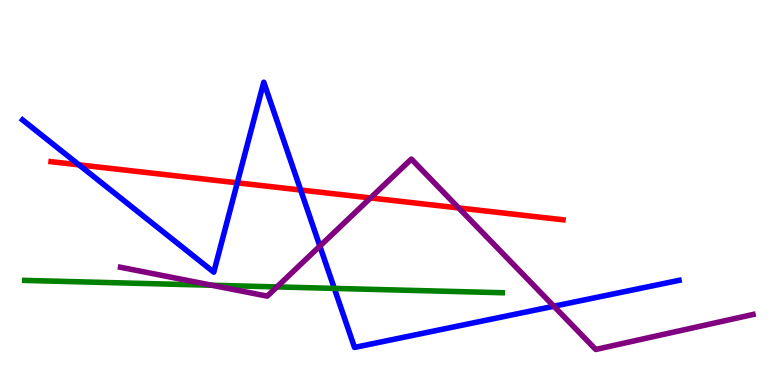[{'lines': ['blue', 'red'], 'intersections': [{'x': 1.02, 'y': 5.72}, {'x': 3.06, 'y': 5.25}, {'x': 3.88, 'y': 5.06}]}, {'lines': ['green', 'red'], 'intersections': []}, {'lines': ['purple', 'red'], 'intersections': [{'x': 4.78, 'y': 4.86}, {'x': 5.92, 'y': 4.6}]}, {'lines': ['blue', 'green'], 'intersections': [{'x': 4.31, 'y': 2.51}]}, {'lines': ['blue', 'purple'], 'intersections': [{'x': 4.13, 'y': 3.61}, {'x': 7.15, 'y': 2.05}]}, {'lines': ['green', 'purple'], 'intersections': [{'x': 2.73, 'y': 2.59}, {'x': 3.57, 'y': 2.55}]}]